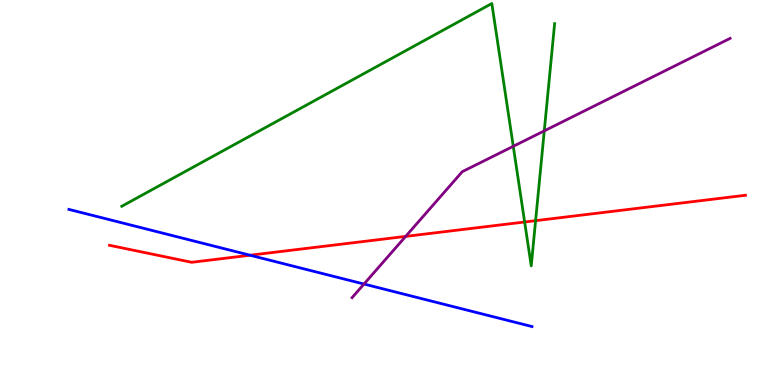[{'lines': ['blue', 'red'], 'intersections': [{'x': 3.23, 'y': 3.37}]}, {'lines': ['green', 'red'], 'intersections': [{'x': 6.77, 'y': 4.23}, {'x': 6.91, 'y': 4.27}]}, {'lines': ['purple', 'red'], 'intersections': [{'x': 5.23, 'y': 3.86}]}, {'lines': ['blue', 'green'], 'intersections': []}, {'lines': ['blue', 'purple'], 'intersections': [{'x': 4.7, 'y': 2.62}]}, {'lines': ['green', 'purple'], 'intersections': [{'x': 6.62, 'y': 6.2}, {'x': 7.02, 'y': 6.6}]}]